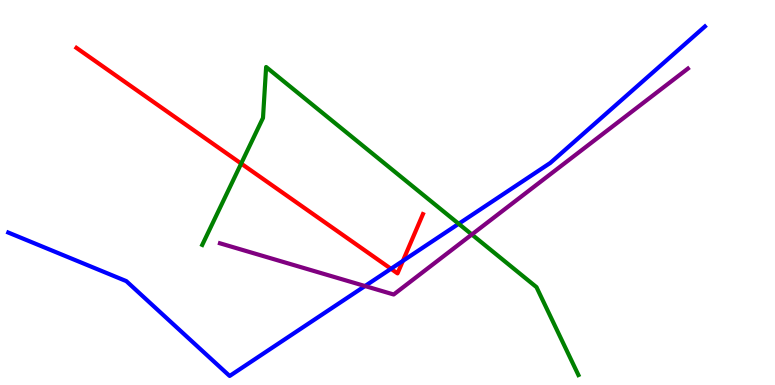[{'lines': ['blue', 'red'], 'intersections': [{'x': 5.04, 'y': 3.02}, {'x': 5.2, 'y': 3.22}]}, {'lines': ['green', 'red'], 'intersections': [{'x': 3.11, 'y': 5.75}]}, {'lines': ['purple', 'red'], 'intersections': []}, {'lines': ['blue', 'green'], 'intersections': [{'x': 5.92, 'y': 4.19}]}, {'lines': ['blue', 'purple'], 'intersections': [{'x': 4.71, 'y': 2.57}]}, {'lines': ['green', 'purple'], 'intersections': [{'x': 6.09, 'y': 3.91}]}]